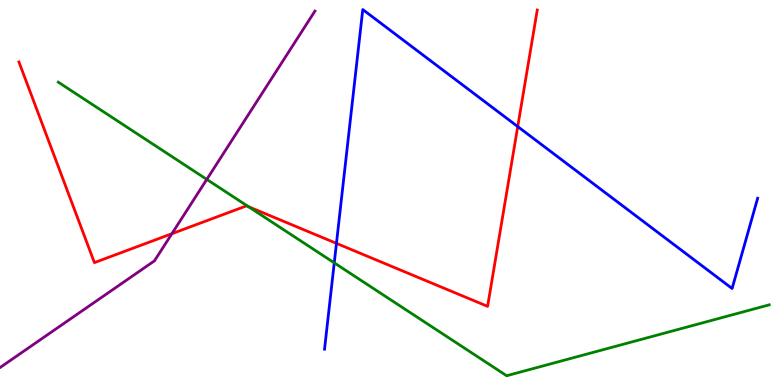[{'lines': ['blue', 'red'], 'intersections': [{'x': 4.34, 'y': 3.68}, {'x': 6.68, 'y': 6.71}]}, {'lines': ['green', 'red'], 'intersections': [{'x': 3.21, 'y': 4.63}]}, {'lines': ['purple', 'red'], 'intersections': [{'x': 2.22, 'y': 3.93}]}, {'lines': ['blue', 'green'], 'intersections': [{'x': 4.31, 'y': 3.17}]}, {'lines': ['blue', 'purple'], 'intersections': []}, {'lines': ['green', 'purple'], 'intersections': [{'x': 2.67, 'y': 5.34}]}]